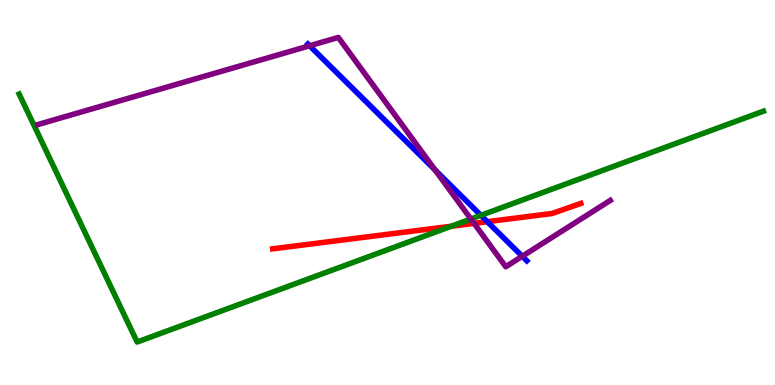[{'lines': ['blue', 'red'], 'intersections': [{'x': 6.29, 'y': 4.24}]}, {'lines': ['green', 'red'], 'intersections': [{'x': 5.82, 'y': 4.12}]}, {'lines': ['purple', 'red'], 'intersections': [{'x': 6.12, 'y': 4.2}]}, {'lines': ['blue', 'green'], 'intersections': [{'x': 6.2, 'y': 4.41}]}, {'lines': ['blue', 'purple'], 'intersections': [{'x': 3.99, 'y': 8.81}, {'x': 5.61, 'y': 5.58}, {'x': 6.74, 'y': 3.34}]}, {'lines': ['green', 'purple'], 'intersections': [{'x': 6.08, 'y': 4.31}]}]